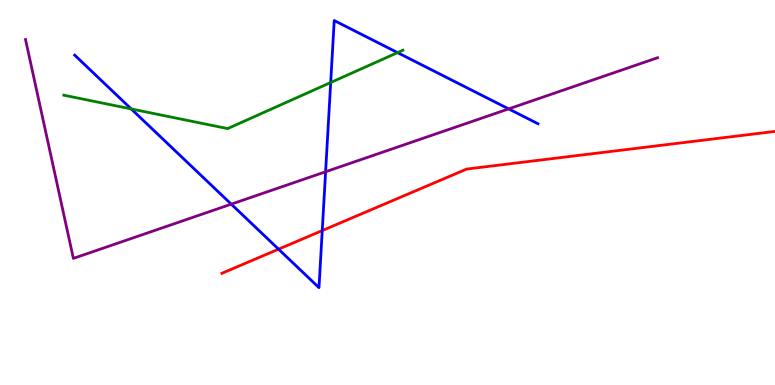[{'lines': ['blue', 'red'], 'intersections': [{'x': 3.59, 'y': 3.53}, {'x': 4.16, 'y': 4.01}]}, {'lines': ['green', 'red'], 'intersections': []}, {'lines': ['purple', 'red'], 'intersections': []}, {'lines': ['blue', 'green'], 'intersections': [{'x': 1.69, 'y': 7.17}, {'x': 4.27, 'y': 7.86}, {'x': 5.13, 'y': 8.63}]}, {'lines': ['blue', 'purple'], 'intersections': [{'x': 2.98, 'y': 4.7}, {'x': 4.2, 'y': 5.54}, {'x': 6.56, 'y': 7.17}]}, {'lines': ['green', 'purple'], 'intersections': []}]